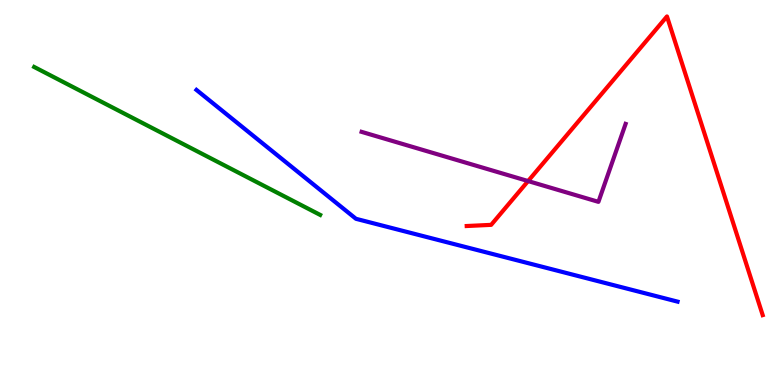[{'lines': ['blue', 'red'], 'intersections': []}, {'lines': ['green', 'red'], 'intersections': []}, {'lines': ['purple', 'red'], 'intersections': [{'x': 6.81, 'y': 5.3}]}, {'lines': ['blue', 'green'], 'intersections': []}, {'lines': ['blue', 'purple'], 'intersections': []}, {'lines': ['green', 'purple'], 'intersections': []}]